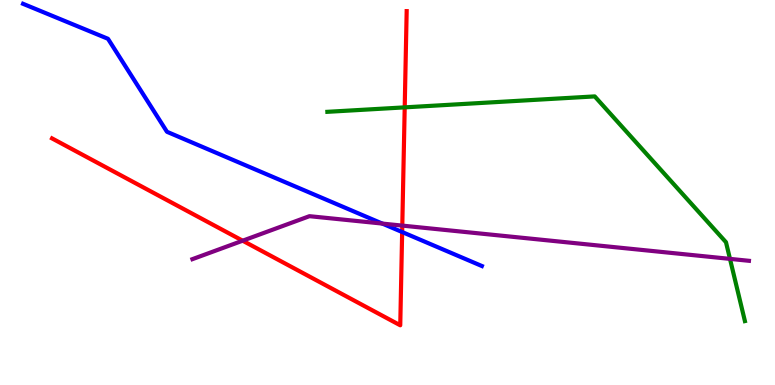[{'lines': ['blue', 'red'], 'intersections': [{'x': 5.19, 'y': 3.97}]}, {'lines': ['green', 'red'], 'intersections': [{'x': 5.22, 'y': 7.21}]}, {'lines': ['purple', 'red'], 'intersections': [{'x': 3.13, 'y': 3.75}, {'x': 5.19, 'y': 4.14}]}, {'lines': ['blue', 'green'], 'intersections': []}, {'lines': ['blue', 'purple'], 'intersections': [{'x': 4.93, 'y': 4.19}]}, {'lines': ['green', 'purple'], 'intersections': [{'x': 9.42, 'y': 3.28}]}]